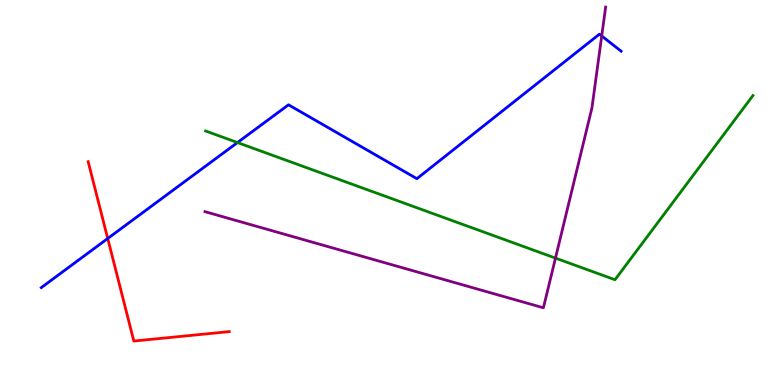[{'lines': ['blue', 'red'], 'intersections': [{'x': 1.39, 'y': 3.81}]}, {'lines': ['green', 'red'], 'intersections': []}, {'lines': ['purple', 'red'], 'intersections': []}, {'lines': ['blue', 'green'], 'intersections': [{'x': 3.06, 'y': 6.3}]}, {'lines': ['blue', 'purple'], 'intersections': [{'x': 7.76, 'y': 9.07}]}, {'lines': ['green', 'purple'], 'intersections': [{'x': 7.17, 'y': 3.3}]}]